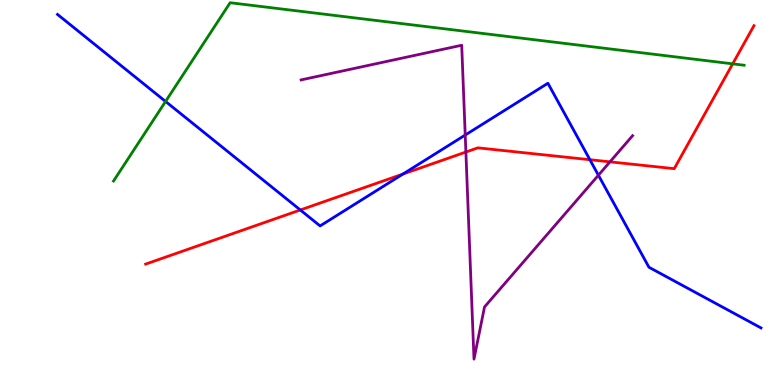[{'lines': ['blue', 'red'], 'intersections': [{'x': 3.88, 'y': 4.55}, {'x': 5.2, 'y': 5.48}, {'x': 7.61, 'y': 5.85}]}, {'lines': ['green', 'red'], 'intersections': [{'x': 9.45, 'y': 8.34}]}, {'lines': ['purple', 'red'], 'intersections': [{'x': 6.01, 'y': 6.05}, {'x': 7.87, 'y': 5.8}]}, {'lines': ['blue', 'green'], 'intersections': [{'x': 2.14, 'y': 7.36}]}, {'lines': ['blue', 'purple'], 'intersections': [{'x': 6.0, 'y': 6.49}, {'x': 7.72, 'y': 5.45}]}, {'lines': ['green', 'purple'], 'intersections': []}]